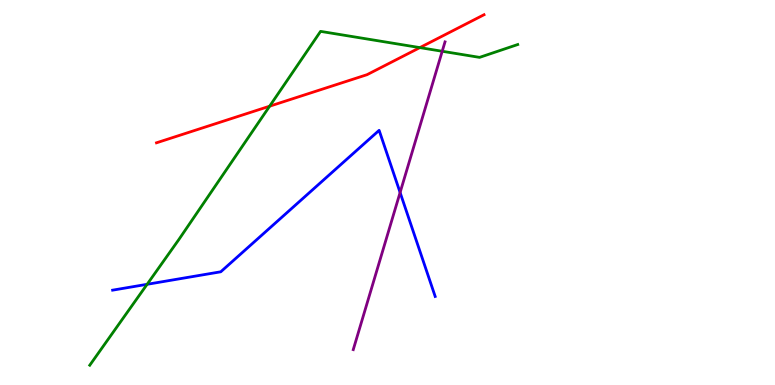[{'lines': ['blue', 'red'], 'intersections': []}, {'lines': ['green', 'red'], 'intersections': [{'x': 3.48, 'y': 7.24}, {'x': 5.42, 'y': 8.76}]}, {'lines': ['purple', 'red'], 'intersections': []}, {'lines': ['blue', 'green'], 'intersections': [{'x': 1.9, 'y': 2.62}]}, {'lines': ['blue', 'purple'], 'intersections': [{'x': 5.16, 'y': 5.0}]}, {'lines': ['green', 'purple'], 'intersections': [{'x': 5.71, 'y': 8.67}]}]